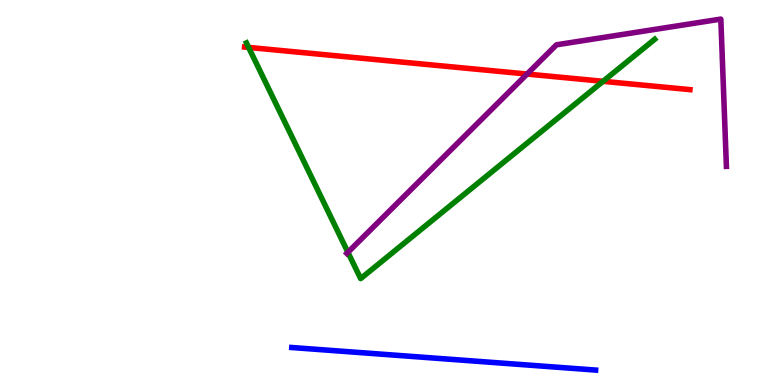[{'lines': ['blue', 'red'], 'intersections': []}, {'lines': ['green', 'red'], 'intersections': [{'x': 3.21, 'y': 8.77}, {'x': 7.78, 'y': 7.89}]}, {'lines': ['purple', 'red'], 'intersections': [{'x': 6.8, 'y': 8.08}]}, {'lines': ['blue', 'green'], 'intersections': []}, {'lines': ['blue', 'purple'], 'intersections': []}, {'lines': ['green', 'purple'], 'intersections': [{'x': 4.49, 'y': 3.45}]}]